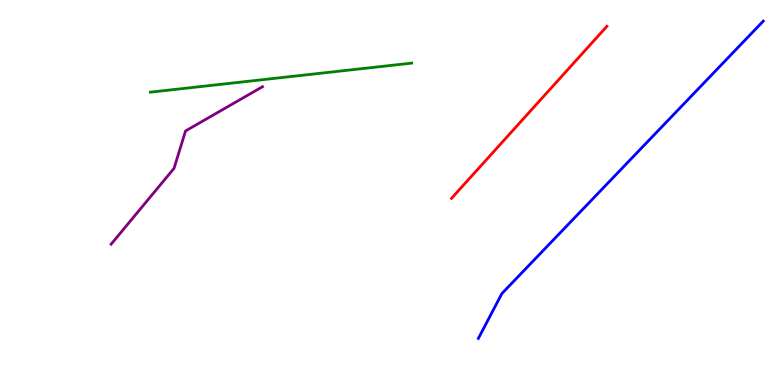[{'lines': ['blue', 'red'], 'intersections': []}, {'lines': ['green', 'red'], 'intersections': []}, {'lines': ['purple', 'red'], 'intersections': []}, {'lines': ['blue', 'green'], 'intersections': []}, {'lines': ['blue', 'purple'], 'intersections': []}, {'lines': ['green', 'purple'], 'intersections': []}]